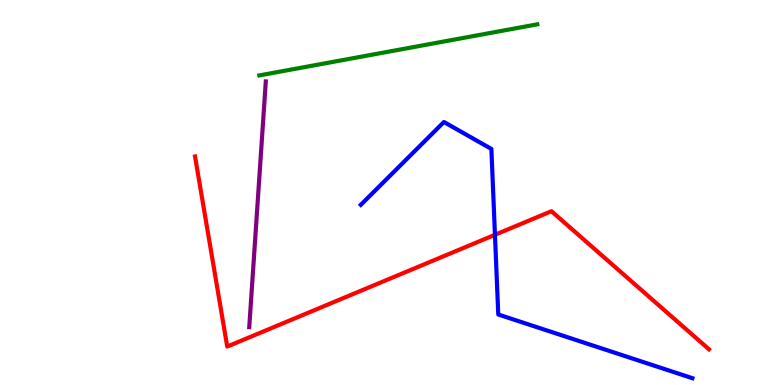[{'lines': ['blue', 'red'], 'intersections': [{'x': 6.39, 'y': 3.9}]}, {'lines': ['green', 'red'], 'intersections': []}, {'lines': ['purple', 'red'], 'intersections': []}, {'lines': ['blue', 'green'], 'intersections': []}, {'lines': ['blue', 'purple'], 'intersections': []}, {'lines': ['green', 'purple'], 'intersections': []}]